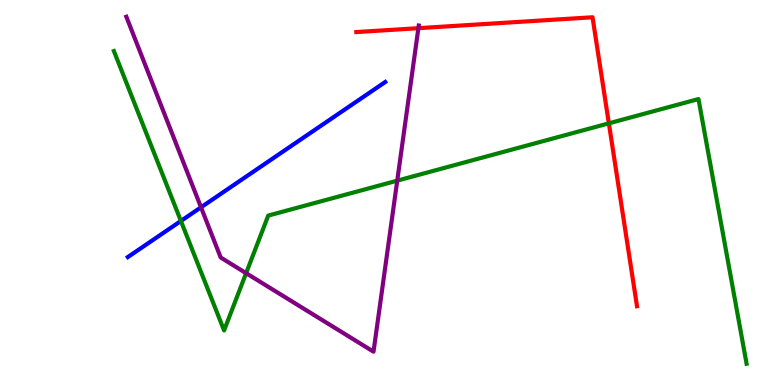[{'lines': ['blue', 'red'], 'intersections': []}, {'lines': ['green', 'red'], 'intersections': [{'x': 7.86, 'y': 6.8}]}, {'lines': ['purple', 'red'], 'intersections': [{'x': 5.4, 'y': 9.27}]}, {'lines': ['blue', 'green'], 'intersections': [{'x': 2.33, 'y': 4.26}]}, {'lines': ['blue', 'purple'], 'intersections': [{'x': 2.59, 'y': 4.62}]}, {'lines': ['green', 'purple'], 'intersections': [{'x': 3.18, 'y': 2.9}, {'x': 5.13, 'y': 5.31}]}]